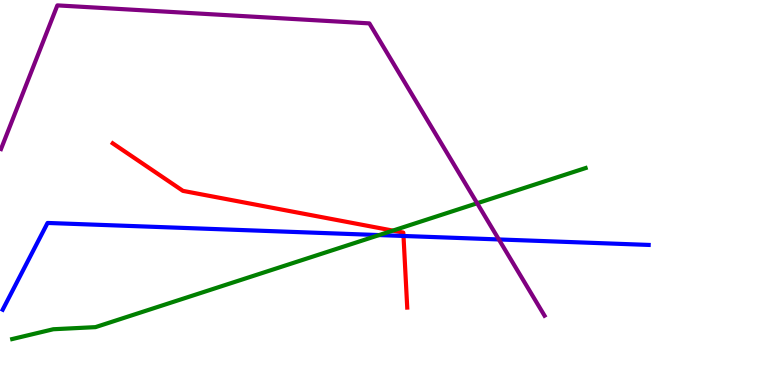[{'lines': ['blue', 'red'], 'intersections': [{'x': 5.21, 'y': 3.87}]}, {'lines': ['green', 'red'], 'intersections': [{'x': 5.07, 'y': 4.01}]}, {'lines': ['purple', 'red'], 'intersections': []}, {'lines': ['blue', 'green'], 'intersections': [{'x': 4.89, 'y': 3.89}]}, {'lines': ['blue', 'purple'], 'intersections': [{'x': 6.44, 'y': 3.78}]}, {'lines': ['green', 'purple'], 'intersections': [{'x': 6.16, 'y': 4.72}]}]